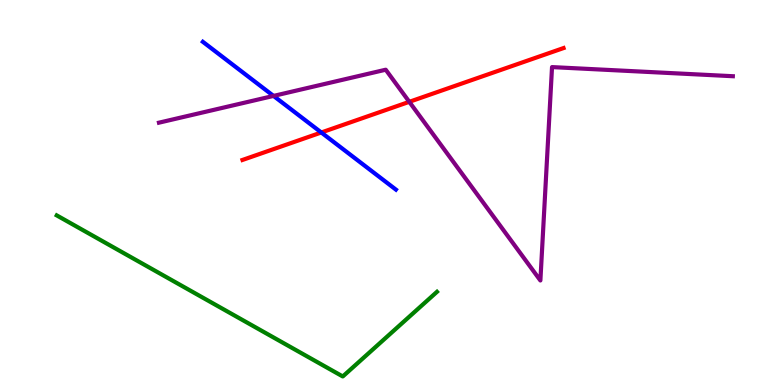[{'lines': ['blue', 'red'], 'intersections': [{'x': 4.15, 'y': 6.56}]}, {'lines': ['green', 'red'], 'intersections': []}, {'lines': ['purple', 'red'], 'intersections': [{'x': 5.28, 'y': 7.36}]}, {'lines': ['blue', 'green'], 'intersections': []}, {'lines': ['blue', 'purple'], 'intersections': [{'x': 3.53, 'y': 7.51}]}, {'lines': ['green', 'purple'], 'intersections': []}]